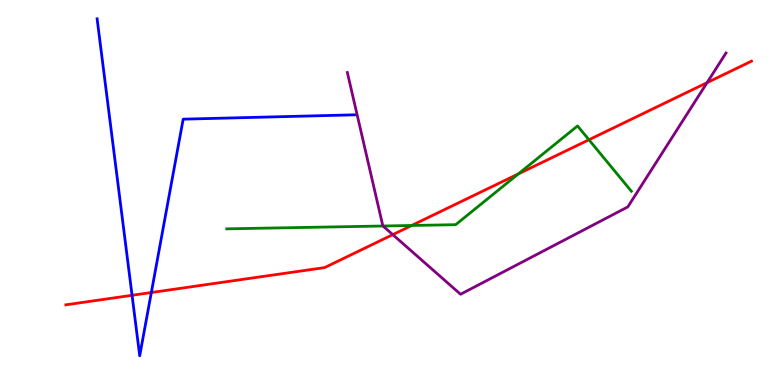[{'lines': ['blue', 'red'], 'intersections': [{'x': 1.7, 'y': 2.33}, {'x': 1.95, 'y': 2.4}]}, {'lines': ['green', 'red'], 'intersections': [{'x': 5.31, 'y': 4.14}, {'x': 6.69, 'y': 5.48}, {'x': 7.6, 'y': 6.37}]}, {'lines': ['purple', 'red'], 'intersections': [{'x': 5.07, 'y': 3.91}, {'x': 9.12, 'y': 7.85}]}, {'lines': ['blue', 'green'], 'intersections': []}, {'lines': ['blue', 'purple'], 'intersections': []}, {'lines': ['green', 'purple'], 'intersections': [{'x': 4.94, 'y': 4.13}]}]